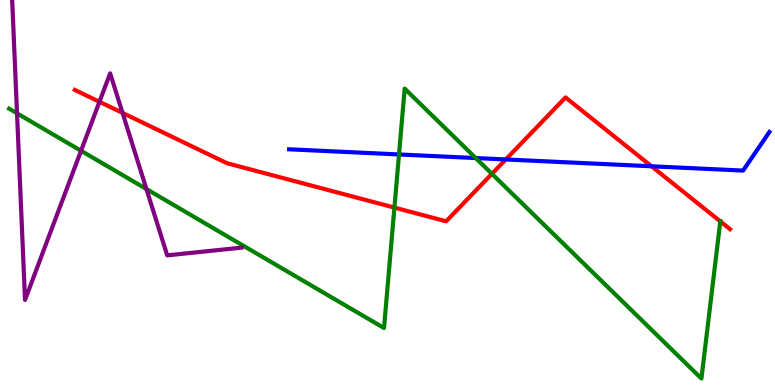[{'lines': ['blue', 'red'], 'intersections': [{'x': 6.53, 'y': 5.86}, {'x': 8.41, 'y': 5.68}]}, {'lines': ['green', 'red'], 'intersections': [{'x': 5.09, 'y': 4.61}, {'x': 6.35, 'y': 5.49}, {'x': 9.29, 'y': 4.25}]}, {'lines': ['purple', 'red'], 'intersections': [{'x': 1.28, 'y': 7.36}, {'x': 1.58, 'y': 7.07}]}, {'lines': ['blue', 'green'], 'intersections': [{'x': 5.15, 'y': 5.99}, {'x': 6.14, 'y': 5.89}]}, {'lines': ['blue', 'purple'], 'intersections': []}, {'lines': ['green', 'purple'], 'intersections': [{'x': 0.22, 'y': 7.06}, {'x': 1.05, 'y': 6.08}, {'x': 1.89, 'y': 5.09}]}]